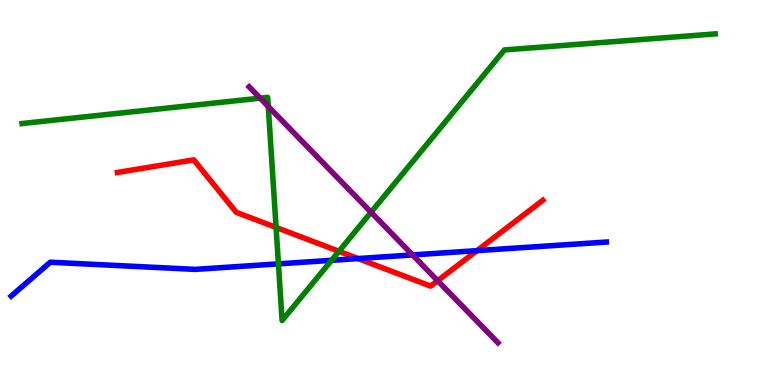[{'lines': ['blue', 'red'], 'intersections': [{'x': 4.62, 'y': 3.28}, {'x': 6.15, 'y': 3.49}]}, {'lines': ['green', 'red'], 'intersections': [{'x': 3.56, 'y': 4.09}, {'x': 4.37, 'y': 3.47}]}, {'lines': ['purple', 'red'], 'intersections': [{'x': 5.65, 'y': 2.71}]}, {'lines': ['blue', 'green'], 'intersections': [{'x': 3.59, 'y': 3.15}, {'x': 4.28, 'y': 3.24}]}, {'lines': ['blue', 'purple'], 'intersections': [{'x': 5.32, 'y': 3.38}]}, {'lines': ['green', 'purple'], 'intersections': [{'x': 3.36, 'y': 7.45}, {'x': 3.46, 'y': 7.23}, {'x': 4.79, 'y': 4.49}]}]